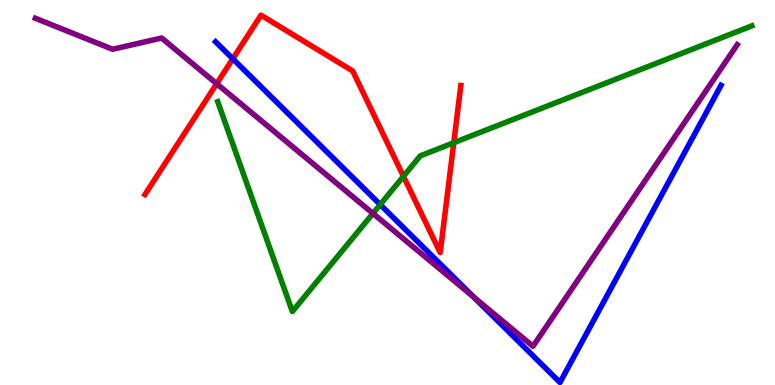[{'lines': ['blue', 'red'], 'intersections': [{'x': 3.0, 'y': 8.47}]}, {'lines': ['green', 'red'], 'intersections': [{'x': 5.21, 'y': 5.42}, {'x': 5.86, 'y': 6.29}]}, {'lines': ['purple', 'red'], 'intersections': [{'x': 2.8, 'y': 7.83}]}, {'lines': ['blue', 'green'], 'intersections': [{'x': 4.91, 'y': 4.69}]}, {'lines': ['blue', 'purple'], 'intersections': [{'x': 6.11, 'y': 2.29}]}, {'lines': ['green', 'purple'], 'intersections': [{'x': 4.81, 'y': 4.46}]}]